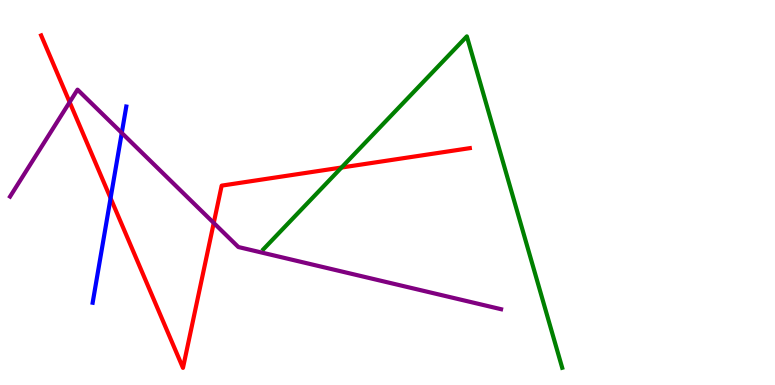[{'lines': ['blue', 'red'], 'intersections': [{'x': 1.43, 'y': 4.85}]}, {'lines': ['green', 'red'], 'intersections': [{'x': 4.41, 'y': 5.65}]}, {'lines': ['purple', 'red'], 'intersections': [{'x': 0.898, 'y': 7.35}, {'x': 2.76, 'y': 4.21}]}, {'lines': ['blue', 'green'], 'intersections': []}, {'lines': ['blue', 'purple'], 'intersections': [{'x': 1.57, 'y': 6.55}]}, {'lines': ['green', 'purple'], 'intersections': []}]